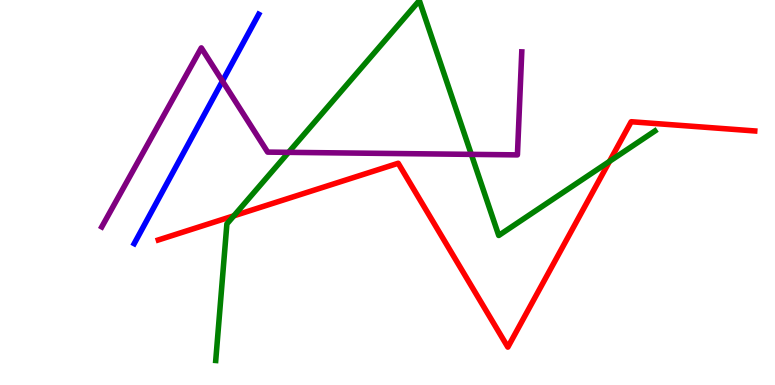[{'lines': ['blue', 'red'], 'intersections': []}, {'lines': ['green', 'red'], 'intersections': [{'x': 3.02, 'y': 4.39}, {'x': 7.86, 'y': 5.81}]}, {'lines': ['purple', 'red'], 'intersections': []}, {'lines': ['blue', 'green'], 'intersections': []}, {'lines': ['blue', 'purple'], 'intersections': [{'x': 2.87, 'y': 7.89}]}, {'lines': ['green', 'purple'], 'intersections': [{'x': 3.72, 'y': 6.04}, {'x': 6.08, 'y': 5.99}]}]